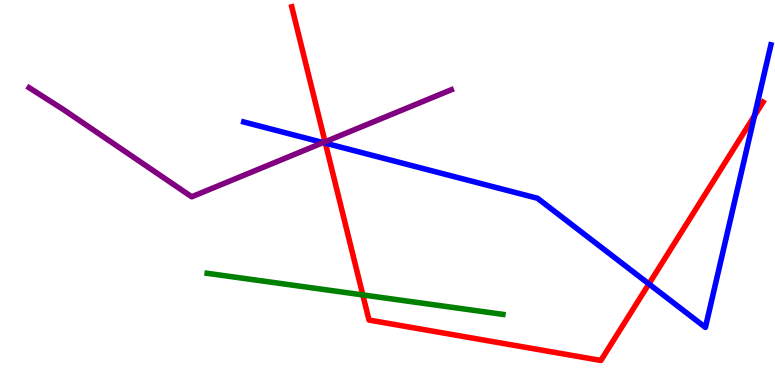[{'lines': ['blue', 'red'], 'intersections': [{'x': 4.2, 'y': 6.28}, {'x': 8.37, 'y': 2.63}, {'x': 9.74, 'y': 6.99}]}, {'lines': ['green', 'red'], 'intersections': [{'x': 4.68, 'y': 2.34}]}, {'lines': ['purple', 'red'], 'intersections': [{'x': 4.19, 'y': 6.32}]}, {'lines': ['blue', 'green'], 'intersections': []}, {'lines': ['blue', 'purple'], 'intersections': [{'x': 4.17, 'y': 6.3}]}, {'lines': ['green', 'purple'], 'intersections': []}]